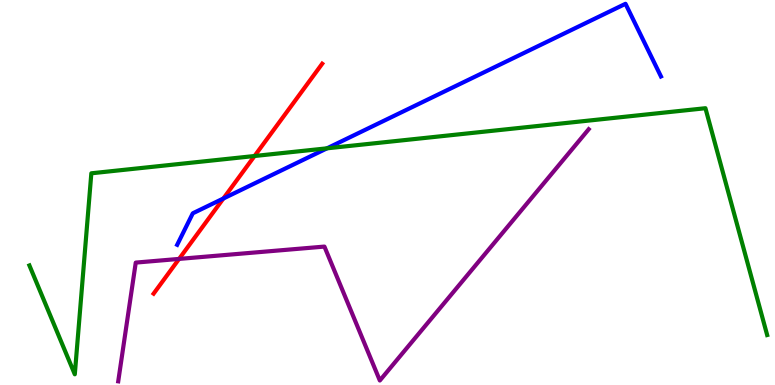[{'lines': ['blue', 'red'], 'intersections': [{'x': 2.88, 'y': 4.84}]}, {'lines': ['green', 'red'], 'intersections': [{'x': 3.28, 'y': 5.95}]}, {'lines': ['purple', 'red'], 'intersections': [{'x': 2.31, 'y': 3.27}]}, {'lines': ['blue', 'green'], 'intersections': [{'x': 4.22, 'y': 6.15}]}, {'lines': ['blue', 'purple'], 'intersections': []}, {'lines': ['green', 'purple'], 'intersections': []}]